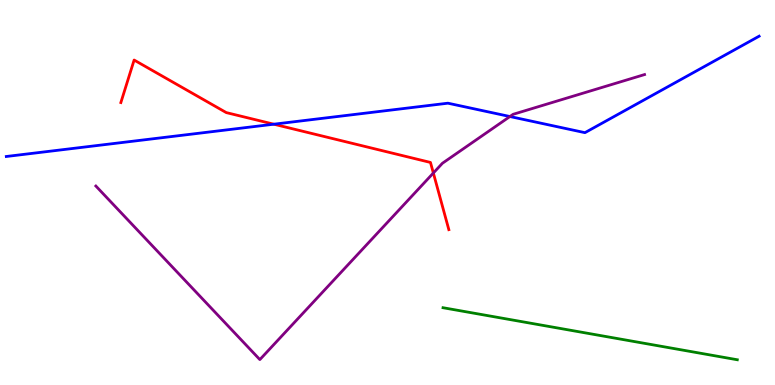[{'lines': ['blue', 'red'], 'intersections': [{'x': 3.53, 'y': 6.77}]}, {'lines': ['green', 'red'], 'intersections': []}, {'lines': ['purple', 'red'], 'intersections': [{'x': 5.59, 'y': 5.51}]}, {'lines': ['blue', 'green'], 'intersections': []}, {'lines': ['blue', 'purple'], 'intersections': [{'x': 6.58, 'y': 6.97}]}, {'lines': ['green', 'purple'], 'intersections': []}]